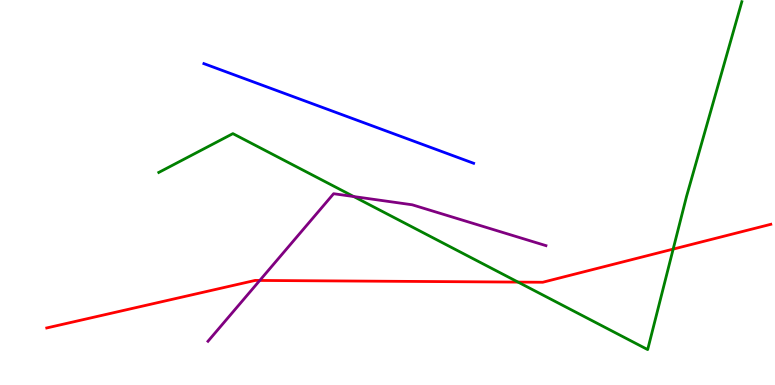[{'lines': ['blue', 'red'], 'intersections': []}, {'lines': ['green', 'red'], 'intersections': [{'x': 6.68, 'y': 2.67}, {'x': 8.69, 'y': 3.53}]}, {'lines': ['purple', 'red'], 'intersections': [{'x': 3.35, 'y': 2.72}]}, {'lines': ['blue', 'green'], 'intersections': []}, {'lines': ['blue', 'purple'], 'intersections': []}, {'lines': ['green', 'purple'], 'intersections': [{'x': 4.56, 'y': 4.89}]}]